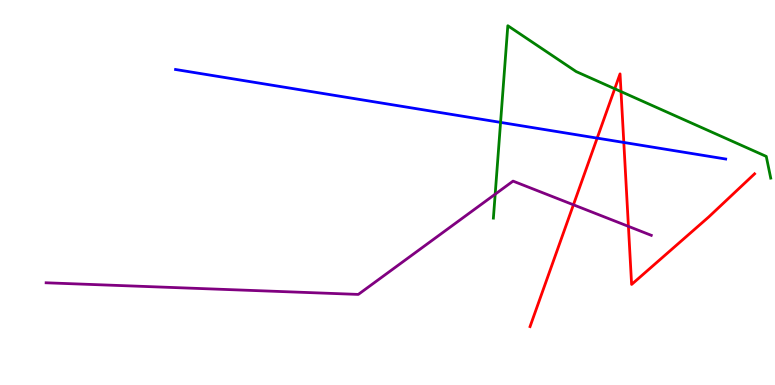[{'lines': ['blue', 'red'], 'intersections': [{'x': 7.71, 'y': 6.41}, {'x': 8.05, 'y': 6.3}]}, {'lines': ['green', 'red'], 'intersections': [{'x': 7.93, 'y': 7.69}, {'x': 8.01, 'y': 7.62}]}, {'lines': ['purple', 'red'], 'intersections': [{'x': 7.4, 'y': 4.68}, {'x': 8.11, 'y': 4.12}]}, {'lines': ['blue', 'green'], 'intersections': [{'x': 6.46, 'y': 6.82}]}, {'lines': ['blue', 'purple'], 'intersections': []}, {'lines': ['green', 'purple'], 'intersections': [{'x': 6.39, 'y': 4.96}]}]